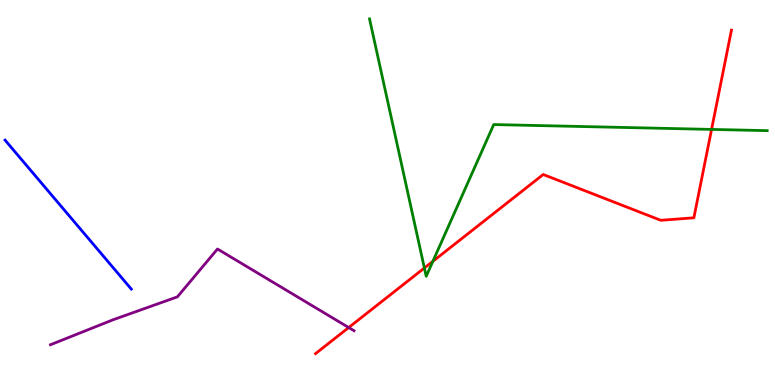[{'lines': ['blue', 'red'], 'intersections': []}, {'lines': ['green', 'red'], 'intersections': [{'x': 5.48, 'y': 3.04}, {'x': 5.59, 'y': 3.21}, {'x': 9.18, 'y': 6.64}]}, {'lines': ['purple', 'red'], 'intersections': [{'x': 4.5, 'y': 1.49}]}, {'lines': ['blue', 'green'], 'intersections': []}, {'lines': ['blue', 'purple'], 'intersections': []}, {'lines': ['green', 'purple'], 'intersections': []}]